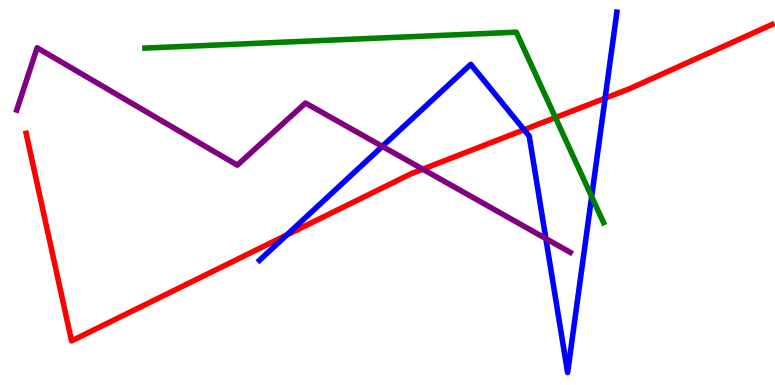[{'lines': ['blue', 'red'], 'intersections': [{'x': 3.7, 'y': 3.9}, {'x': 6.76, 'y': 6.63}, {'x': 7.81, 'y': 7.45}]}, {'lines': ['green', 'red'], 'intersections': [{'x': 7.17, 'y': 6.95}]}, {'lines': ['purple', 'red'], 'intersections': [{'x': 5.46, 'y': 5.61}]}, {'lines': ['blue', 'green'], 'intersections': [{'x': 7.63, 'y': 4.89}]}, {'lines': ['blue', 'purple'], 'intersections': [{'x': 4.93, 'y': 6.2}, {'x': 7.04, 'y': 3.8}]}, {'lines': ['green', 'purple'], 'intersections': []}]